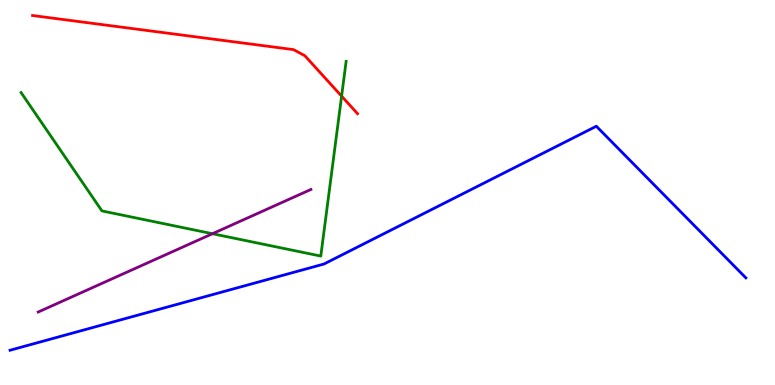[{'lines': ['blue', 'red'], 'intersections': []}, {'lines': ['green', 'red'], 'intersections': [{'x': 4.41, 'y': 7.5}]}, {'lines': ['purple', 'red'], 'intersections': []}, {'lines': ['blue', 'green'], 'intersections': []}, {'lines': ['blue', 'purple'], 'intersections': []}, {'lines': ['green', 'purple'], 'intersections': [{'x': 2.74, 'y': 3.93}]}]